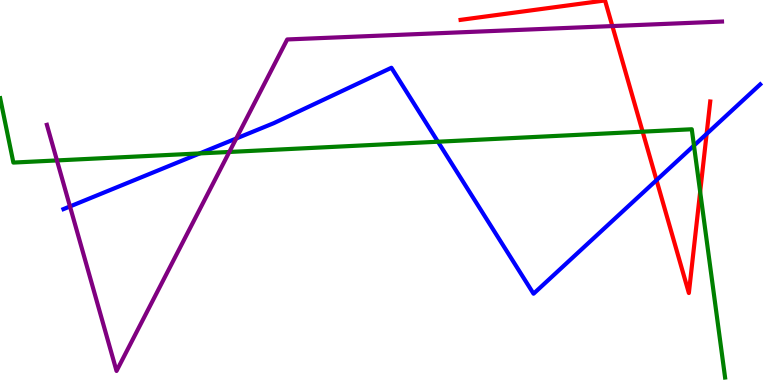[{'lines': ['blue', 'red'], 'intersections': [{'x': 8.47, 'y': 5.32}, {'x': 9.12, 'y': 6.52}]}, {'lines': ['green', 'red'], 'intersections': [{'x': 8.29, 'y': 6.58}, {'x': 9.03, 'y': 5.02}]}, {'lines': ['purple', 'red'], 'intersections': [{'x': 7.9, 'y': 9.32}]}, {'lines': ['blue', 'green'], 'intersections': [{'x': 2.58, 'y': 6.02}, {'x': 5.65, 'y': 6.32}, {'x': 8.95, 'y': 6.22}]}, {'lines': ['blue', 'purple'], 'intersections': [{'x': 0.903, 'y': 4.64}, {'x': 3.05, 'y': 6.4}]}, {'lines': ['green', 'purple'], 'intersections': [{'x': 0.735, 'y': 5.83}, {'x': 2.96, 'y': 6.05}]}]